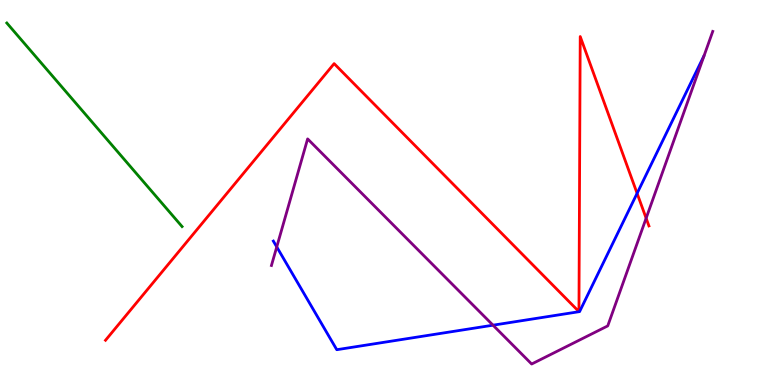[{'lines': ['blue', 'red'], 'intersections': [{'x': 8.22, 'y': 4.98}]}, {'lines': ['green', 'red'], 'intersections': []}, {'lines': ['purple', 'red'], 'intersections': [{'x': 8.34, 'y': 4.33}]}, {'lines': ['blue', 'green'], 'intersections': []}, {'lines': ['blue', 'purple'], 'intersections': [{'x': 3.57, 'y': 3.59}, {'x': 6.36, 'y': 1.55}]}, {'lines': ['green', 'purple'], 'intersections': []}]